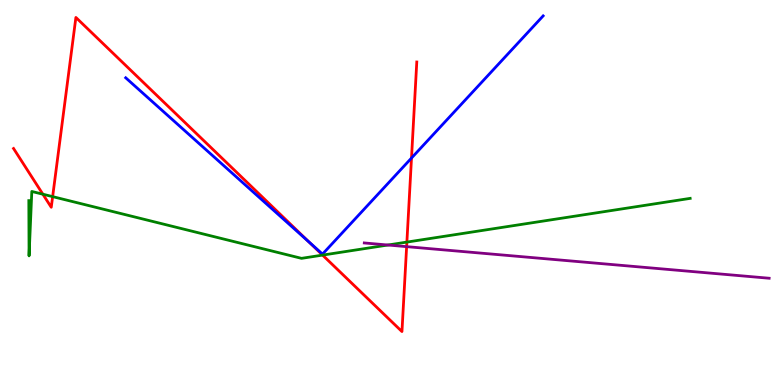[{'lines': ['blue', 'red'], 'intersections': [{'x': 3.98, 'y': 3.72}, {'x': 5.31, 'y': 5.9}]}, {'lines': ['green', 'red'], 'intersections': [{'x': 0.553, 'y': 4.96}, {'x': 0.679, 'y': 4.89}, {'x': 4.16, 'y': 3.37}, {'x': 5.25, 'y': 3.71}]}, {'lines': ['purple', 'red'], 'intersections': [{'x': 5.25, 'y': 3.59}]}, {'lines': ['blue', 'green'], 'intersections': []}, {'lines': ['blue', 'purple'], 'intersections': []}, {'lines': ['green', 'purple'], 'intersections': [{'x': 5.01, 'y': 3.64}]}]